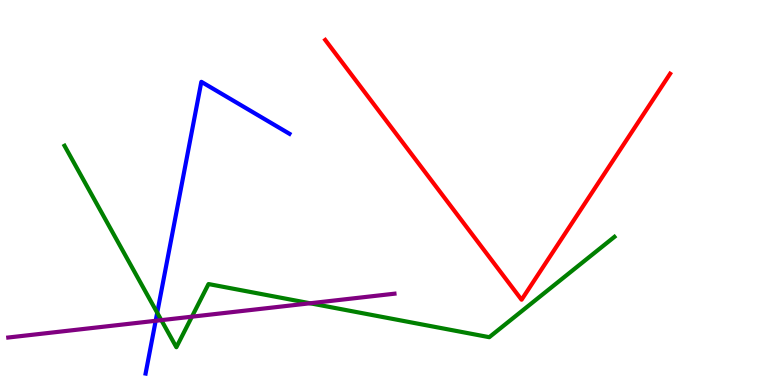[{'lines': ['blue', 'red'], 'intersections': []}, {'lines': ['green', 'red'], 'intersections': []}, {'lines': ['purple', 'red'], 'intersections': []}, {'lines': ['blue', 'green'], 'intersections': [{'x': 2.03, 'y': 1.88}]}, {'lines': ['blue', 'purple'], 'intersections': [{'x': 2.01, 'y': 1.67}]}, {'lines': ['green', 'purple'], 'intersections': [{'x': 2.08, 'y': 1.68}, {'x': 2.48, 'y': 1.77}, {'x': 4.0, 'y': 2.12}]}]